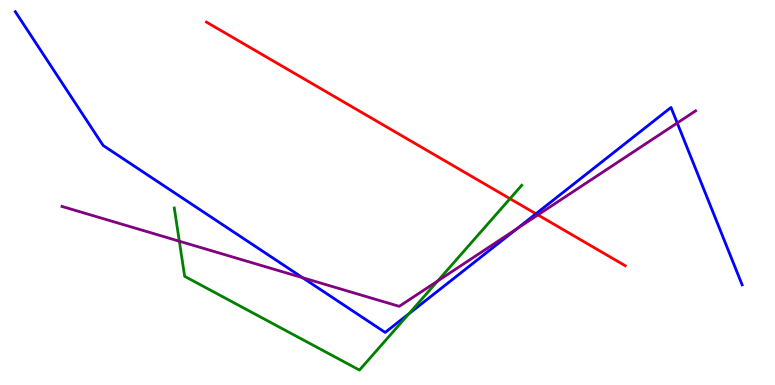[{'lines': ['blue', 'red'], 'intersections': [{'x': 6.92, 'y': 4.45}]}, {'lines': ['green', 'red'], 'intersections': [{'x': 6.58, 'y': 4.84}]}, {'lines': ['purple', 'red'], 'intersections': [{'x': 6.94, 'y': 4.42}]}, {'lines': ['blue', 'green'], 'intersections': [{'x': 5.28, 'y': 1.85}]}, {'lines': ['blue', 'purple'], 'intersections': [{'x': 3.91, 'y': 2.79}, {'x': 6.67, 'y': 4.06}, {'x': 8.74, 'y': 6.81}]}, {'lines': ['green', 'purple'], 'intersections': [{'x': 2.31, 'y': 3.74}, {'x': 5.65, 'y': 2.7}]}]